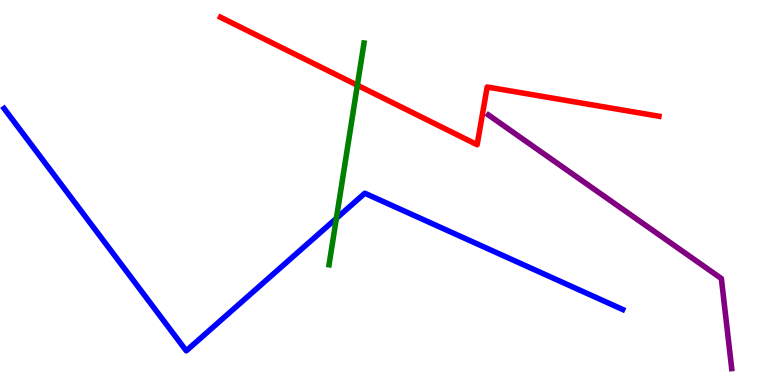[{'lines': ['blue', 'red'], 'intersections': []}, {'lines': ['green', 'red'], 'intersections': [{'x': 4.61, 'y': 7.79}]}, {'lines': ['purple', 'red'], 'intersections': []}, {'lines': ['blue', 'green'], 'intersections': [{'x': 4.34, 'y': 4.33}]}, {'lines': ['blue', 'purple'], 'intersections': []}, {'lines': ['green', 'purple'], 'intersections': []}]